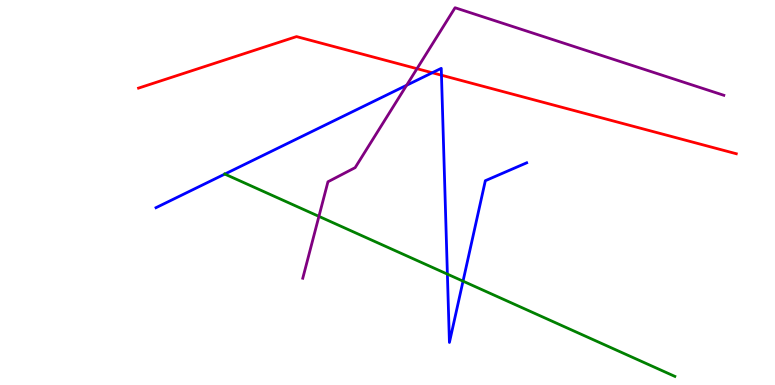[{'lines': ['blue', 'red'], 'intersections': [{'x': 5.58, 'y': 8.11}, {'x': 5.7, 'y': 8.05}]}, {'lines': ['green', 'red'], 'intersections': []}, {'lines': ['purple', 'red'], 'intersections': [{'x': 5.38, 'y': 8.22}]}, {'lines': ['blue', 'green'], 'intersections': [{'x': 2.9, 'y': 5.48}, {'x': 5.77, 'y': 2.88}, {'x': 5.97, 'y': 2.7}]}, {'lines': ['blue', 'purple'], 'intersections': [{'x': 5.25, 'y': 7.79}]}, {'lines': ['green', 'purple'], 'intersections': [{'x': 4.12, 'y': 4.38}]}]